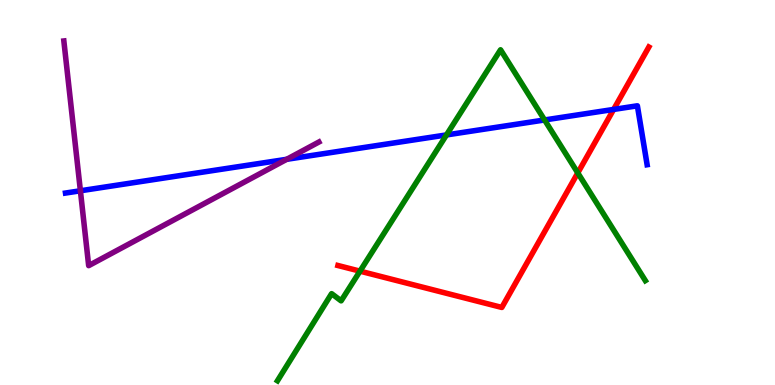[{'lines': ['blue', 'red'], 'intersections': [{'x': 7.92, 'y': 7.16}]}, {'lines': ['green', 'red'], 'intersections': [{'x': 4.64, 'y': 2.96}, {'x': 7.46, 'y': 5.51}]}, {'lines': ['purple', 'red'], 'intersections': []}, {'lines': ['blue', 'green'], 'intersections': [{'x': 5.76, 'y': 6.5}, {'x': 7.03, 'y': 6.88}]}, {'lines': ['blue', 'purple'], 'intersections': [{'x': 1.04, 'y': 5.04}, {'x': 3.7, 'y': 5.86}]}, {'lines': ['green', 'purple'], 'intersections': []}]